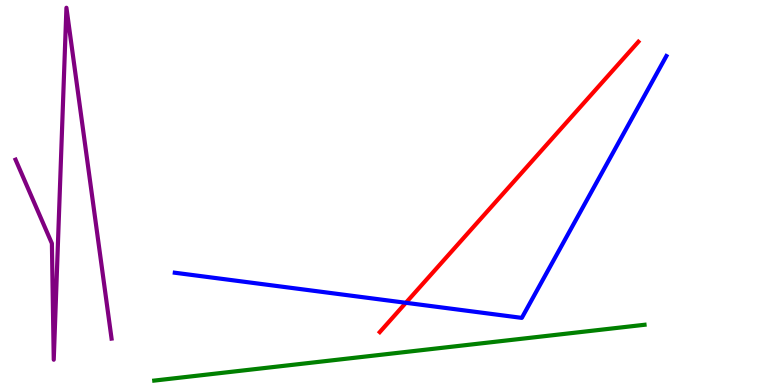[{'lines': ['blue', 'red'], 'intersections': [{'x': 5.24, 'y': 2.14}]}, {'lines': ['green', 'red'], 'intersections': []}, {'lines': ['purple', 'red'], 'intersections': []}, {'lines': ['blue', 'green'], 'intersections': []}, {'lines': ['blue', 'purple'], 'intersections': []}, {'lines': ['green', 'purple'], 'intersections': []}]